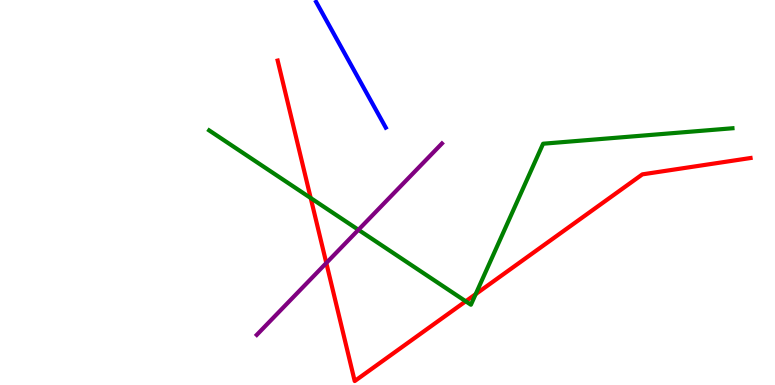[{'lines': ['blue', 'red'], 'intersections': []}, {'lines': ['green', 'red'], 'intersections': [{'x': 4.01, 'y': 4.86}, {'x': 6.01, 'y': 2.17}, {'x': 6.14, 'y': 2.36}]}, {'lines': ['purple', 'red'], 'intersections': [{'x': 4.21, 'y': 3.17}]}, {'lines': ['blue', 'green'], 'intersections': []}, {'lines': ['blue', 'purple'], 'intersections': []}, {'lines': ['green', 'purple'], 'intersections': [{'x': 4.62, 'y': 4.03}]}]